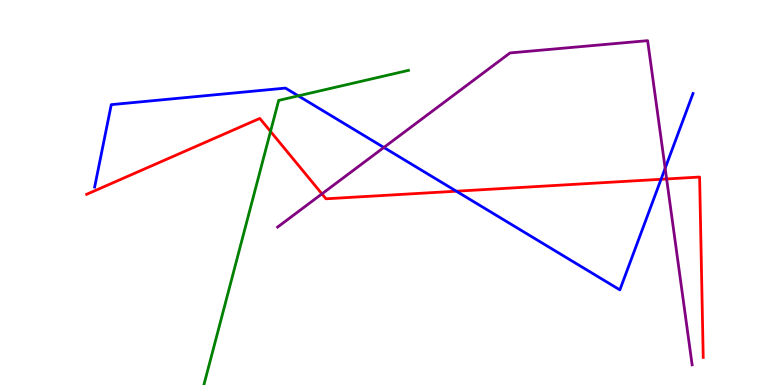[{'lines': ['blue', 'red'], 'intersections': [{'x': 5.89, 'y': 5.03}, {'x': 8.53, 'y': 5.34}]}, {'lines': ['green', 'red'], 'intersections': [{'x': 3.49, 'y': 6.59}]}, {'lines': ['purple', 'red'], 'intersections': [{'x': 4.15, 'y': 4.96}, {'x': 8.6, 'y': 5.35}]}, {'lines': ['blue', 'green'], 'intersections': [{'x': 3.85, 'y': 7.51}]}, {'lines': ['blue', 'purple'], 'intersections': [{'x': 4.95, 'y': 6.17}, {'x': 8.58, 'y': 5.63}]}, {'lines': ['green', 'purple'], 'intersections': []}]